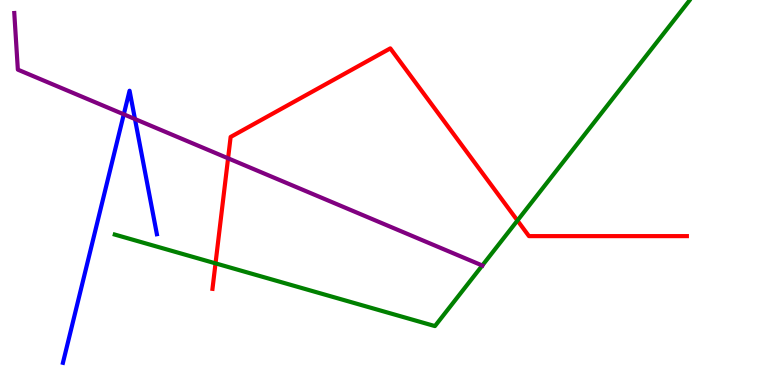[{'lines': ['blue', 'red'], 'intersections': []}, {'lines': ['green', 'red'], 'intersections': [{'x': 2.78, 'y': 3.16}, {'x': 6.68, 'y': 4.27}]}, {'lines': ['purple', 'red'], 'intersections': [{'x': 2.94, 'y': 5.89}]}, {'lines': ['blue', 'green'], 'intersections': []}, {'lines': ['blue', 'purple'], 'intersections': [{'x': 1.6, 'y': 7.03}, {'x': 1.74, 'y': 6.91}]}, {'lines': ['green', 'purple'], 'intersections': [{'x': 6.22, 'y': 3.1}]}]